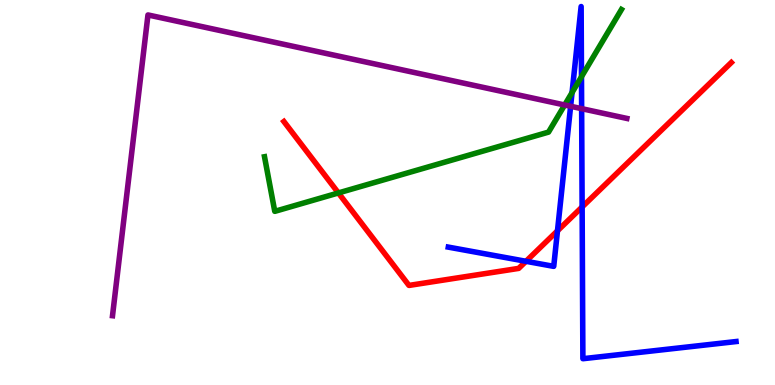[{'lines': ['blue', 'red'], 'intersections': [{'x': 6.79, 'y': 3.21}, {'x': 7.19, 'y': 4.0}, {'x': 7.51, 'y': 4.62}]}, {'lines': ['green', 'red'], 'intersections': [{'x': 4.37, 'y': 4.99}]}, {'lines': ['purple', 'red'], 'intersections': []}, {'lines': ['blue', 'green'], 'intersections': [{'x': 7.38, 'y': 7.6}, {'x': 7.5, 'y': 8.01}]}, {'lines': ['blue', 'purple'], 'intersections': [{'x': 7.36, 'y': 7.24}, {'x': 7.51, 'y': 7.18}]}, {'lines': ['green', 'purple'], 'intersections': [{'x': 7.29, 'y': 7.27}]}]